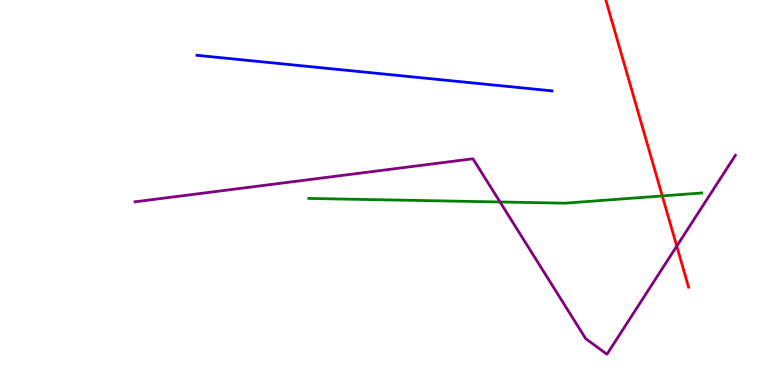[{'lines': ['blue', 'red'], 'intersections': []}, {'lines': ['green', 'red'], 'intersections': [{'x': 8.55, 'y': 4.91}]}, {'lines': ['purple', 'red'], 'intersections': [{'x': 8.73, 'y': 3.61}]}, {'lines': ['blue', 'green'], 'intersections': []}, {'lines': ['blue', 'purple'], 'intersections': []}, {'lines': ['green', 'purple'], 'intersections': [{'x': 6.45, 'y': 4.75}]}]